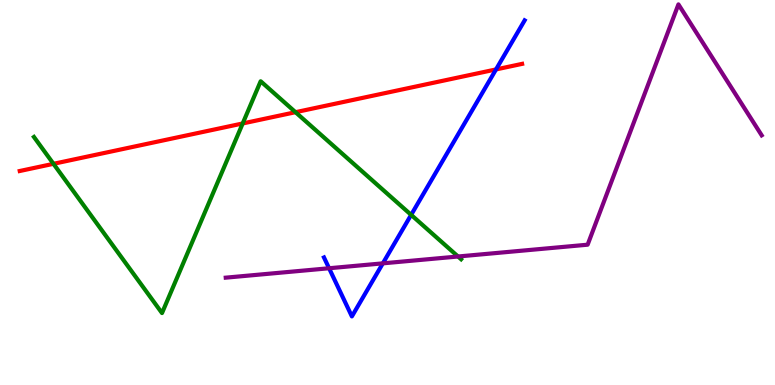[{'lines': ['blue', 'red'], 'intersections': [{'x': 6.4, 'y': 8.2}]}, {'lines': ['green', 'red'], 'intersections': [{'x': 0.69, 'y': 5.75}, {'x': 3.13, 'y': 6.79}, {'x': 3.81, 'y': 7.09}]}, {'lines': ['purple', 'red'], 'intersections': []}, {'lines': ['blue', 'green'], 'intersections': [{'x': 5.31, 'y': 4.42}]}, {'lines': ['blue', 'purple'], 'intersections': [{'x': 4.25, 'y': 3.03}, {'x': 4.94, 'y': 3.16}]}, {'lines': ['green', 'purple'], 'intersections': [{'x': 5.91, 'y': 3.34}]}]